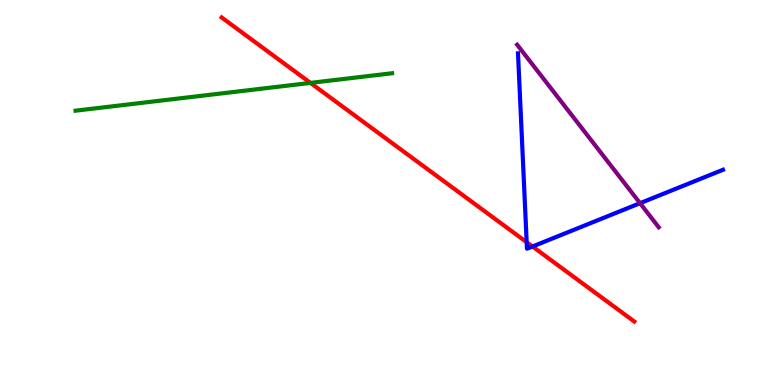[{'lines': ['blue', 'red'], 'intersections': [{'x': 6.8, 'y': 3.71}, {'x': 6.87, 'y': 3.6}]}, {'lines': ['green', 'red'], 'intersections': [{'x': 4.01, 'y': 7.85}]}, {'lines': ['purple', 'red'], 'intersections': []}, {'lines': ['blue', 'green'], 'intersections': []}, {'lines': ['blue', 'purple'], 'intersections': [{'x': 8.26, 'y': 4.72}]}, {'lines': ['green', 'purple'], 'intersections': []}]